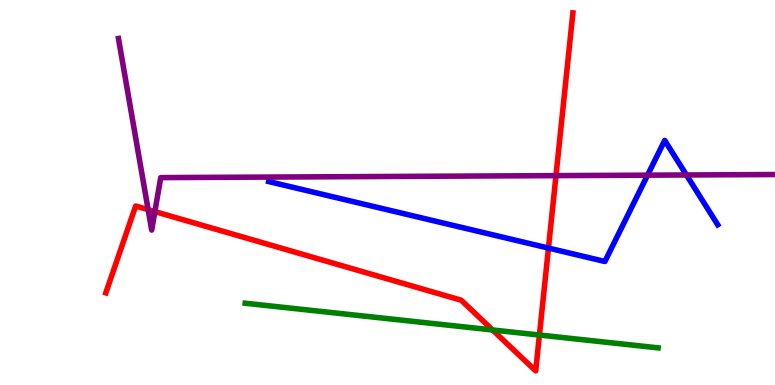[{'lines': ['blue', 'red'], 'intersections': [{'x': 7.08, 'y': 3.56}]}, {'lines': ['green', 'red'], 'intersections': [{'x': 6.36, 'y': 1.43}, {'x': 6.96, 'y': 1.3}]}, {'lines': ['purple', 'red'], 'intersections': [{'x': 1.91, 'y': 4.56}, {'x': 2.0, 'y': 4.5}, {'x': 7.17, 'y': 5.44}]}, {'lines': ['blue', 'green'], 'intersections': []}, {'lines': ['blue', 'purple'], 'intersections': [{'x': 8.36, 'y': 5.45}, {'x': 8.86, 'y': 5.46}]}, {'lines': ['green', 'purple'], 'intersections': []}]